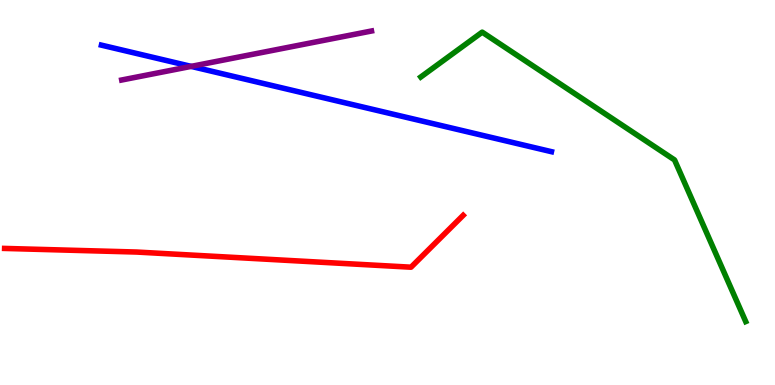[{'lines': ['blue', 'red'], 'intersections': []}, {'lines': ['green', 'red'], 'intersections': []}, {'lines': ['purple', 'red'], 'intersections': []}, {'lines': ['blue', 'green'], 'intersections': []}, {'lines': ['blue', 'purple'], 'intersections': [{'x': 2.47, 'y': 8.28}]}, {'lines': ['green', 'purple'], 'intersections': []}]